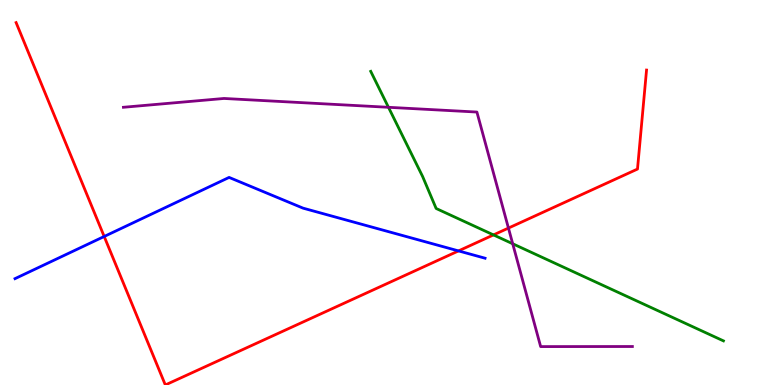[{'lines': ['blue', 'red'], 'intersections': [{'x': 1.34, 'y': 3.86}, {'x': 5.92, 'y': 3.48}]}, {'lines': ['green', 'red'], 'intersections': [{'x': 6.37, 'y': 3.9}]}, {'lines': ['purple', 'red'], 'intersections': [{'x': 6.56, 'y': 4.08}]}, {'lines': ['blue', 'green'], 'intersections': []}, {'lines': ['blue', 'purple'], 'intersections': []}, {'lines': ['green', 'purple'], 'intersections': [{'x': 5.01, 'y': 7.21}, {'x': 6.62, 'y': 3.67}]}]